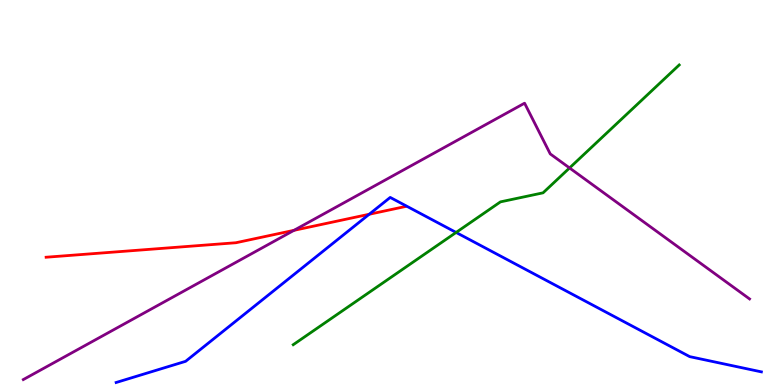[{'lines': ['blue', 'red'], 'intersections': [{'x': 4.76, 'y': 4.43}]}, {'lines': ['green', 'red'], 'intersections': []}, {'lines': ['purple', 'red'], 'intersections': [{'x': 3.79, 'y': 4.02}]}, {'lines': ['blue', 'green'], 'intersections': [{'x': 5.89, 'y': 3.96}]}, {'lines': ['blue', 'purple'], 'intersections': []}, {'lines': ['green', 'purple'], 'intersections': [{'x': 7.35, 'y': 5.64}]}]